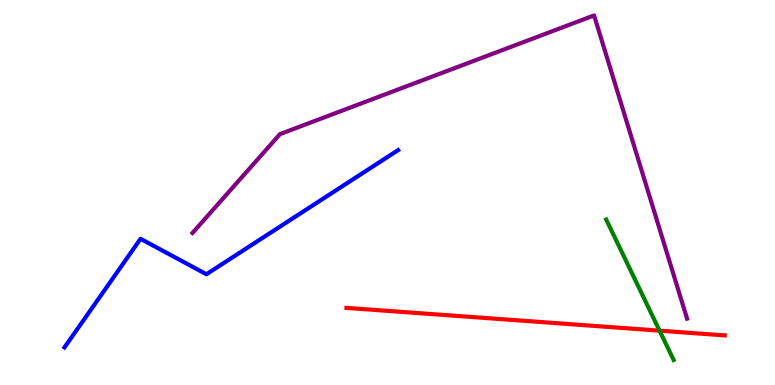[{'lines': ['blue', 'red'], 'intersections': []}, {'lines': ['green', 'red'], 'intersections': [{'x': 8.51, 'y': 1.41}]}, {'lines': ['purple', 'red'], 'intersections': []}, {'lines': ['blue', 'green'], 'intersections': []}, {'lines': ['blue', 'purple'], 'intersections': []}, {'lines': ['green', 'purple'], 'intersections': []}]